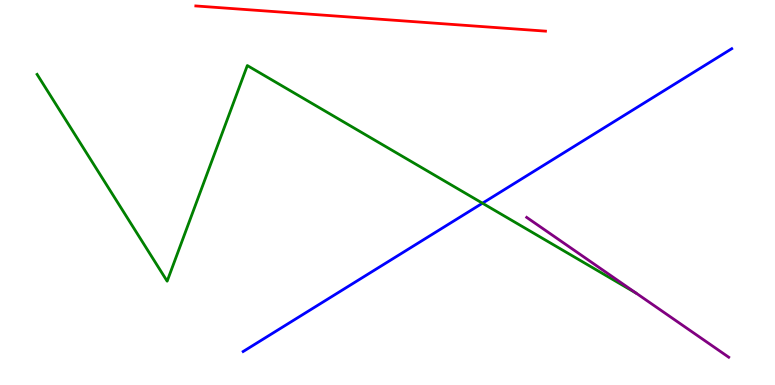[{'lines': ['blue', 'red'], 'intersections': []}, {'lines': ['green', 'red'], 'intersections': []}, {'lines': ['purple', 'red'], 'intersections': []}, {'lines': ['blue', 'green'], 'intersections': [{'x': 6.23, 'y': 4.72}]}, {'lines': ['blue', 'purple'], 'intersections': []}, {'lines': ['green', 'purple'], 'intersections': []}]